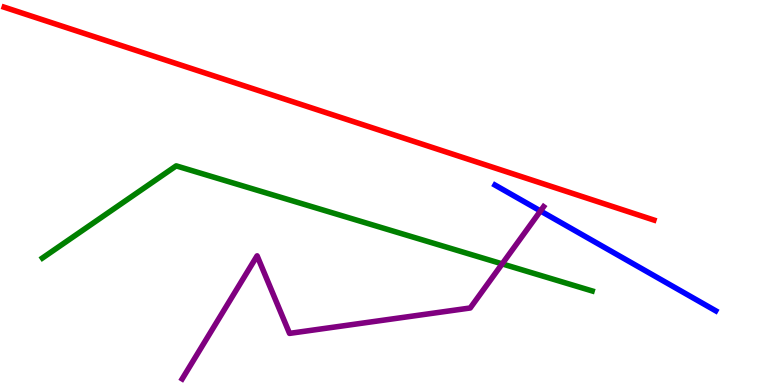[{'lines': ['blue', 'red'], 'intersections': []}, {'lines': ['green', 'red'], 'intersections': []}, {'lines': ['purple', 'red'], 'intersections': []}, {'lines': ['blue', 'green'], 'intersections': []}, {'lines': ['blue', 'purple'], 'intersections': [{'x': 6.97, 'y': 4.52}]}, {'lines': ['green', 'purple'], 'intersections': [{'x': 6.48, 'y': 3.15}]}]